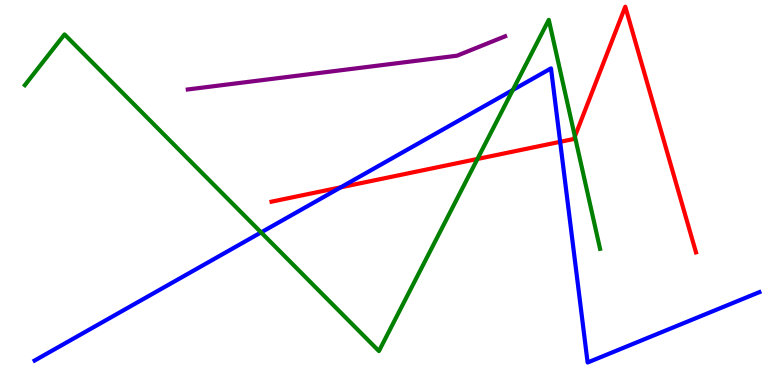[{'lines': ['blue', 'red'], 'intersections': [{'x': 4.4, 'y': 5.14}, {'x': 7.23, 'y': 6.32}]}, {'lines': ['green', 'red'], 'intersections': [{'x': 6.16, 'y': 5.87}, {'x': 7.42, 'y': 6.46}]}, {'lines': ['purple', 'red'], 'intersections': []}, {'lines': ['blue', 'green'], 'intersections': [{'x': 3.37, 'y': 3.96}, {'x': 6.62, 'y': 7.66}]}, {'lines': ['blue', 'purple'], 'intersections': []}, {'lines': ['green', 'purple'], 'intersections': []}]